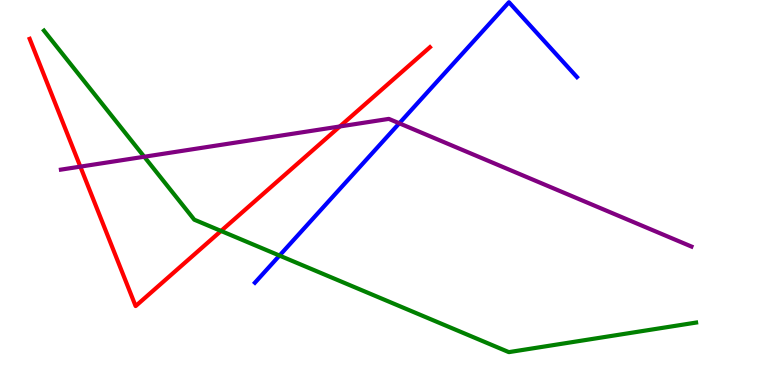[{'lines': ['blue', 'red'], 'intersections': []}, {'lines': ['green', 'red'], 'intersections': [{'x': 2.85, 'y': 4.0}]}, {'lines': ['purple', 'red'], 'intersections': [{'x': 1.04, 'y': 5.67}, {'x': 4.38, 'y': 6.72}]}, {'lines': ['blue', 'green'], 'intersections': [{'x': 3.61, 'y': 3.36}]}, {'lines': ['blue', 'purple'], 'intersections': [{'x': 5.15, 'y': 6.8}]}, {'lines': ['green', 'purple'], 'intersections': [{'x': 1.86, 'y': 5.93}]}]